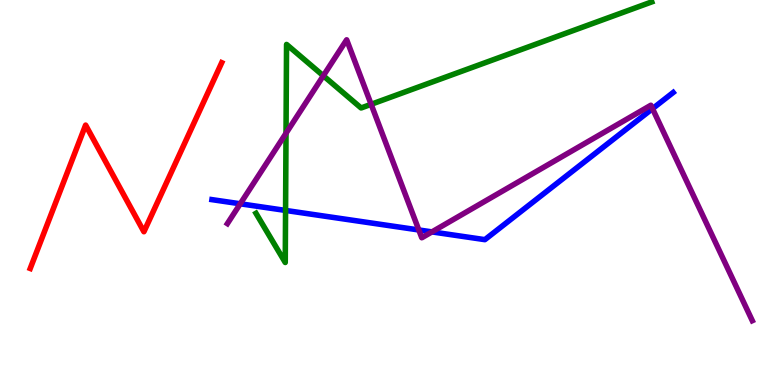[{'lines': ['blue', 'red'], 'intersections': []}, {'lines': ['green', 'red'], 'intersections': []}, {'lines': ['purple', 'red'], 'intersections': []}, {'lines': ['blue', 'green'], 'intersections': [{'x': 3.68, 'y': 4.53}]}, {'lines': ['blue', 'purple'], 'intersections': [{'x': 3.1, 'y': 4.71}, {'x': 5.4, 'y': 4.03}, {'x': 5.57, 'y': 3.98}, {'x': 8.42, 'y': 7.18}]}, {'lines': ['green', 'purple'], 'intersections': [{'x': 3.69, 'y': 6.54}, {'x': 4.17, 'y': 8.03}, {'x': 4.79, 'y': 7.29}]}]